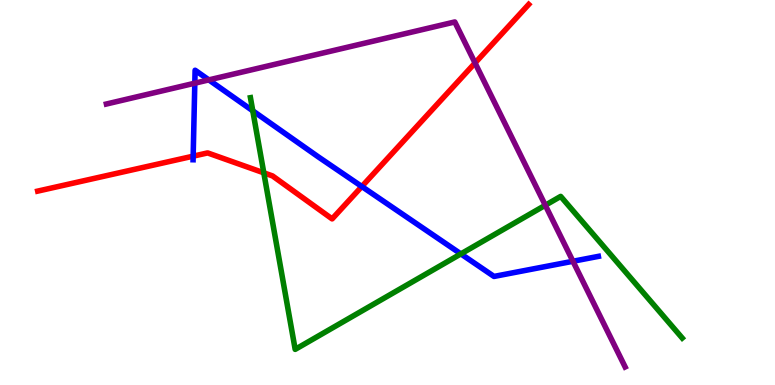[{'lines': ['blue', 'red'], 'intersections': [{'x': 2.49, 'y': 5.94}, {'x': 4.67, 'y': 5.16}]}, {'lines': ['green', 'red'], 'intersections': [{'x': 3.4, 'y': 5.51}]}, {'lines': ['purple', 'red'], 'intersections': [{'x': 6.13, 'y': 8.36}]}, {'lines': ['blue', 'green'], 'intersections': [{'x': 3.26, 'y': 7.12}, {'x': 5.95, 'y': 3.41}]}, {'lines': ['blue', 'purple'], 'intersections': [{'x': 2.51, 'y': 7.84}, {'x': 2.69, 'y': 7.92}, {'x': 7.39, 'y': 3.21}]}, {'lines': ['green', 'purple'], 'intersections': [{'x': 7.04, 'y': 4.67}]}]